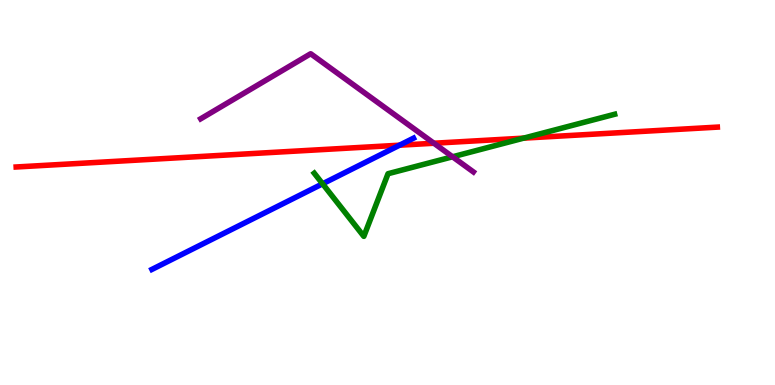[{'lines': ['blue', 'red'], 'intersections': [{'x': 5.16, 'y': 6.23}]}, {'lines': ['green', 'red'], 'intersections': [{'x': 6.76, 'y': 6.41}]}, {'lines': ['purple', 'red'], 'intersections': [{'x': 5.6, 'y': 6.28}]}, {'lines': ['blue', 'green'], 'intersections': [{'x': 4.16, 'y': 5.23}]}, {'lines': ['blue', 'purple'], 'intersections': []}, {'lines': ['green', 'purple'], 'intersections': [{'x': 5.84, 'y': 5.93}]}]